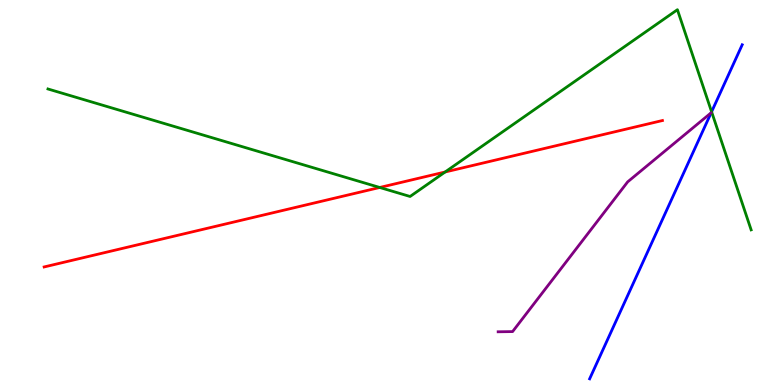[{'lines': ['blue', 'red'], 'intersections': []}, {'lines': ['green', 'red'], 'intersections': [{'x': 4.9, 'y': 5.13}, {'x': 5.74, 'y': 5.53}]}, {'lines': ['purple', 'red'], 'intersections': []}, {'lines': ['blue', 'green'], 'intersections': [{'x': 9.18, 'y': 7.1}]}, {'lines': ['blue', 'purple'], 'intersections': []}, {'lines': ['green', 'purple'], 'intersections': []}]